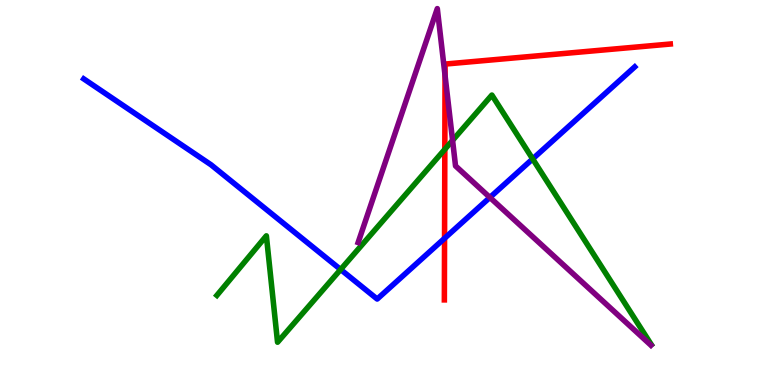[{'lines': ['blue', 'red'], 'intersections': [{'x': 5.74, 'y': 3.81}]}, {'lines': ['green', 'red'], 'intersections': [{'x': 5.74, 'y': 6.12}]}, {'lines': ['purple', 'red'], 'intersections': [{'x': 5.74, 'y': 8.04}]}, {'lines': ['blue', 'green'], 'intersections': [{'x': 4.4, 'y': 3.0}, {'x': 6.87, 'y': 5.87}]}, {'lines': ['blue', 'purple'], 'intersections': [{'x': 6.32, 'y': 4.87}]}, {'lines': ['green', 'purple'], 'intersections': [{'x': 5.84, 'y': 6.35}]}]